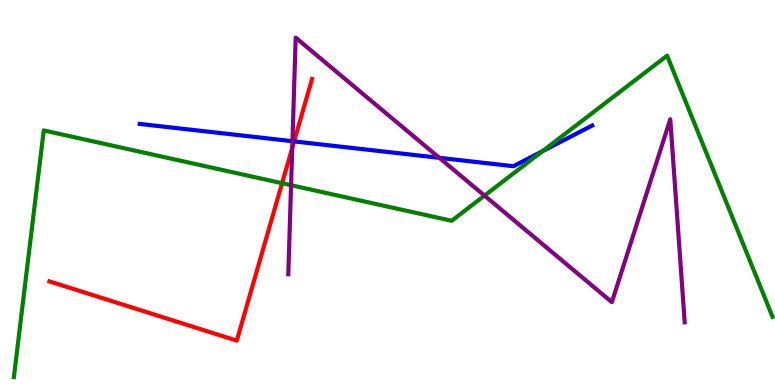[{'lines': ['blue', 'red'], 'intersections': [{'x': 3.79, 'y': 6.33}]}, {'lines': ['green', 'red'], 'intersections': [{'x': 3.64, 'y': 5.24}]}, {'lines': ['purple', 'red'], 'intersections': [{'x': 3.77, 'y': 6.16}]}, {'lines': ['blue', 'green'], 'intersections': [{'x': 7.0, 'y': 6.07}]}, {'lines': ['blue', 'purple'], 'intersections': [{'x': 3.77, 'y': 6.33}, {'x': 5.67, 'y': 5.9}]}, {'lines': ['green', 'purple'], 'intersections': [{'x': 3.76, 'y': 5.19}, {'x': 6.25, 'y': 4.92}]}]